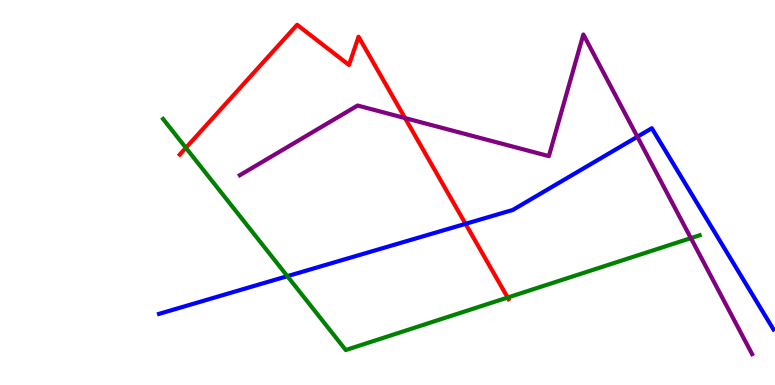[{'lines': ['blue', 'red'], 'intersections': [{'x': 6.01, 'y': 4.19}]}, {'lines': ['green', 'red'], 'intersections': [{'x': 2.4, 'y': 6.16}, {'x': 6.55, 'y': 2.27}]}, {'lines': ['purple', 'red'], 'intersections': [{'x': 5.23, 'y': 6.93}]}, {'lines': ['blue', 'green'], 'intersections': [{'x': 3.71, 'y': 2.83}]}, {'lines': ['blue', 'purple'], 'intersections': [{'x': 8.22, 'y': 6.45}]}, {'lines': ['green', 'purple'], 'intersections': [{'x': 8.91, 'y': 3.82}]}]